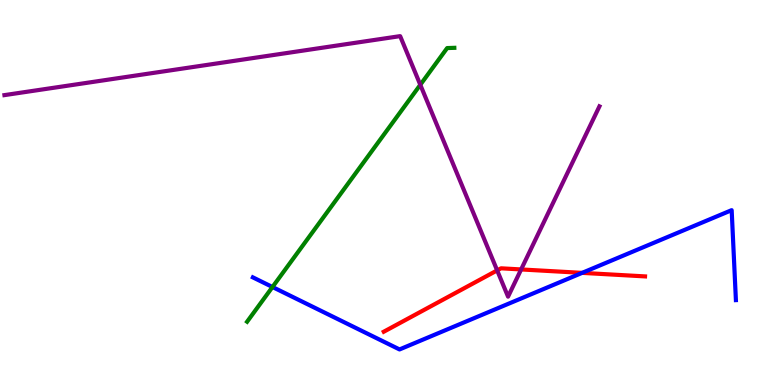[{'lines': ['blue', 'red'], 'intersections': [{'x': 7.51, 'y': 2.91}]}, {'lines': ['green', 'red'], 'intersections': []}, {'lines': ['purple', 'red'], 'intersections': [{'x': 6.42, 'y': 2.98}, {'x': 6.72, 'y': 3.0}]}, {'lines': ['blue', 'green'], 'intersections': [{'x': 3.52, 'y': 2.55}]}, {'lines': ['blue', 'purple'], 'intersections': []}, {'lines': ['green', 'purple'], 'intersections': [{'x': 5.42, 'y': 7.8}]}]